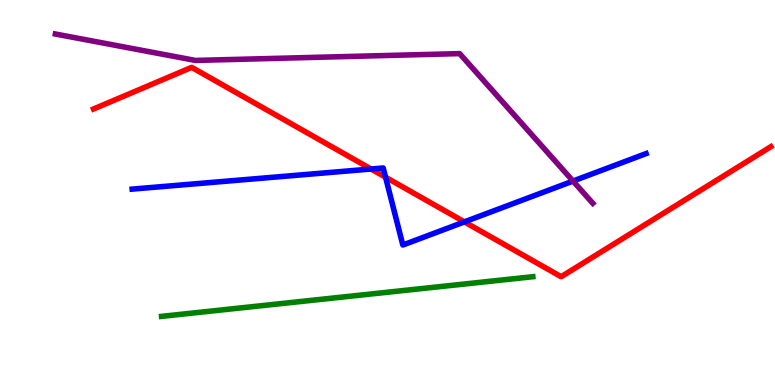[{'lines': ['blue', 'red'], 'intersections': [{'x': 4.79, 'y': 5.61}, {'x': 4.97, 'y': 5.4}, {'x': 5.99, 'y': 4.24}]}, {'lines': ['green', 'red'], 'intersections': []}, {'lines': ['purple', 'red'], 'intersections': []}, {'lines': ['blue', 'green'], 'intersections': []}, {'lines': ['blue', 'purple'], 'intersections': [{'x': 7.39, 'y': 5.3}]}, {'lines': ['green', 'purple'], 'intersections': []}]